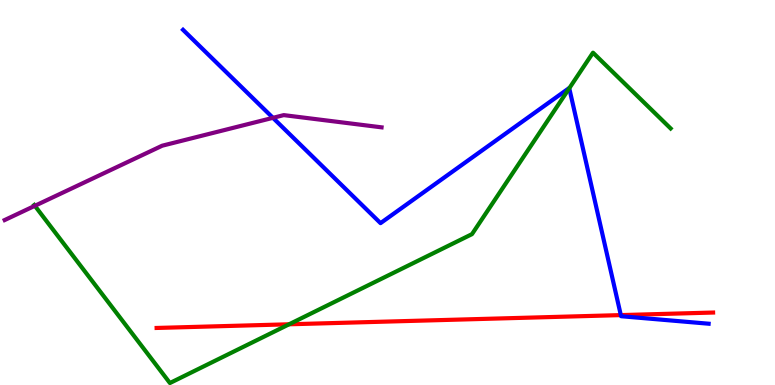[{'lines': ['blue', 'red'], 'intersections': [{'x': 8.01, 'y': 1.82}]}, {'lines': ['green', 'red'], 'intersections': [{'x': 3.73, 'y': 1.58}]}, {'lines': ['purple', 'red'], 'intersections': []}, {'lines': ['blue', 'green'], 'intersections': [{'x': 7.35, 'y': 7.71}]}, {'lines': ['blue', 'purple'], 'intersections': [{'x': 3.52, 'y': 6.94}]}, {'lines': ['green', 'purple'], 'intersections': [{'x': 0.45, 'y': 4.65}]}]